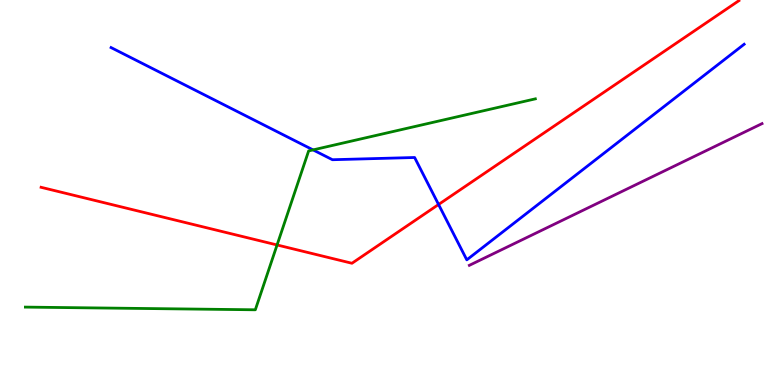[{'lines': ['blue', 'red'], 'intersections': [{'x': 5.66, 'y': 4.69}]}, {'lines': ['green', 'red'], 'intersections': [{'x': 3.58, 'y': 3.64}]}, {'lines': ['purple', 'red'], 'intersections': []}, {'lines': ['blue', 'green'], 'intersections': [{'x': 4.04, 'y': 6.11}]}, {'lines': ['blue', 'purple'], 'intersections': []}, {'lines': ['green', 'purple'], 'intersections': []}]